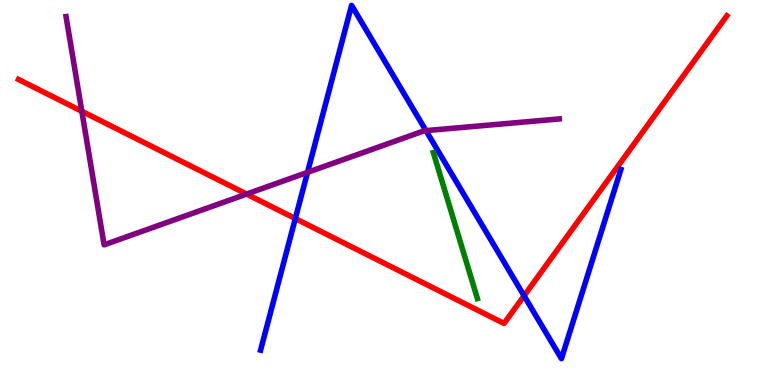[{'lines': ['blue', 'red'], 'intersections': [{'x': 3.81, 'y': 4.32}, {'x': 6.76, 'y': 2.32}]}, {'lines': ['green', 'red'], 'intersections': []}, {'lines': ['purple', 'red'], 'intersections': [{'x': 1.06, 'y': 7.11}, {'x': 3.18, 'y': 4.96}]}, {'lines': ['blue', 'green'], 'intersections': []}, {'lines': ['blue', 'purple'], 'intersections': [{'x': 3.97, 'y': 5.52}, {'x': 5.5, 'y': 6.61}]}, {'lines': ['green', 'purple'], 'intersections': []}]